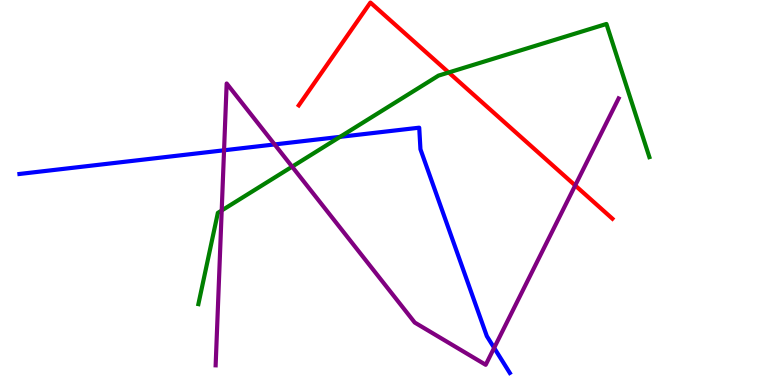[{'lines': ['blue', 'red'], 'intersections': []}, {'lines': ['green', 'red'], 'intersections': [{'x': 5.79, 'y': 8.12}]}, {'lines': ['purple', 'red'], 'intersections': [{'x': 7.42, 'y': 5.18}]}, {'lines': ['blue', 'green'], 'intersections': [{'x': 4.39, 'y': 6.45}]}, {'lines': ['blue', 'purple'], 'intersections': [{'x': 2.89, 'y': 6.1}, {'x': 3.54, 'y': 6.25}, {'x': 6.38, 'y': 0.965}]}, {'lines': ['green', 'purple'], 'intersections': [{'x': 2.86, 'y': 4.53}, {'x': 3.77, 'y': 5.67}]}]